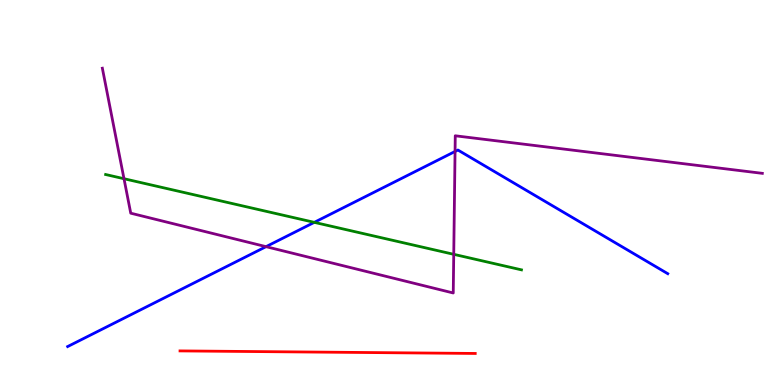[{'lines': ['blue', 'red'], 'intersections': []}, {'lines': ['green', 'red'], 'intersections': []}, {'lines': ['purple', 'red'], 'intersections': []}, {'lines': ['blue', 'green'], 'intersections': [{'x': 4.06, 'y': 4.22}]}, {'lines': ['blue', 'purple'], 'intersections': [{'x': 3.43, 'y': 3.59}, {'x': 5.87, 'y': 6.07}]}, {'lines': ['green', 'purple'], 'intersections': [{'x': 1.6, 'y': 5.36}, {'x': 5.85, 'y': 3.39}]}]